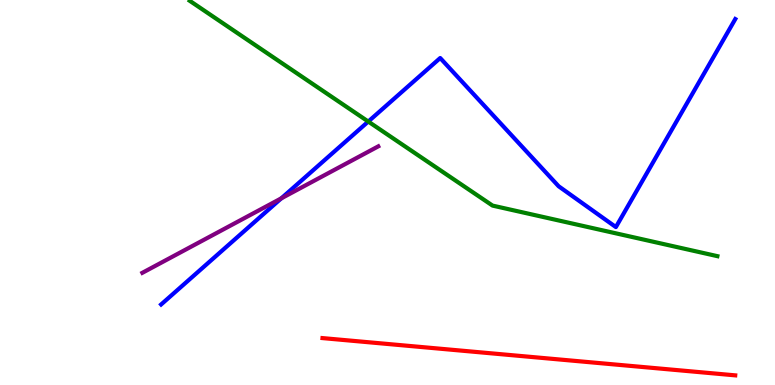[{'lines': ['blue', 'red'], 'intersections': []}, {'lines': ['green', 'red'], 'intersections': []}, {'lines': ['purple', 'red'], 'intersections': []}, {'lines': ['blue', 'green'], 'intersections': [{'x': 4.75, 'y': 6.84}]}, {'lines': ['blue', 'purple'], 'intersections': [{'x': 3.63, 'y': 4.85}]}, {'lines': ['green', 'purple'], 'intersections': []}]